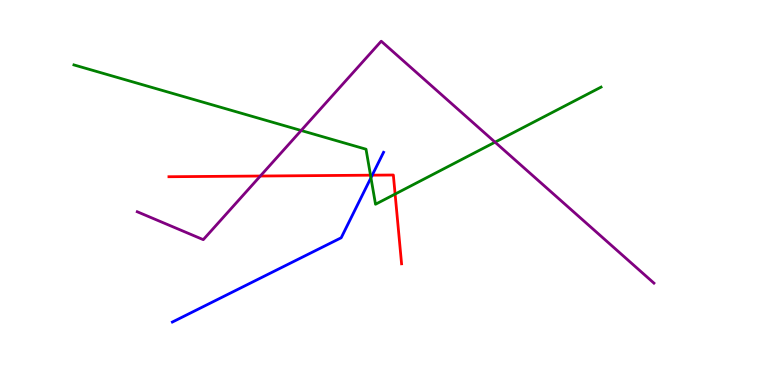[{'lines': ['blue', 'red'], 'intersections': [{'x': 4.8, 'y': 5.45}]}, {'lines': ['green', 'red'], 'intersections': [{'x': 4.78, 'y': 5.45}, {'x': 5.1, 'y': 4.96}]}, {'lines': ['purple', 'red'], 'intersections': [{'x': 3.36, 'y': 5.43}]}, {'lines': ['blue', 'green'], 'intersections': [{'x': 4.79, 'y': 5.38}]}, {'lines': ['blue', 'purple'], 'intersections': []}, {'lines': ['green', 'purple'], 'intersections': [{'x': 3.89, 'y': 6.61}, {'x': 6.39, 'y': 6.31}]}]